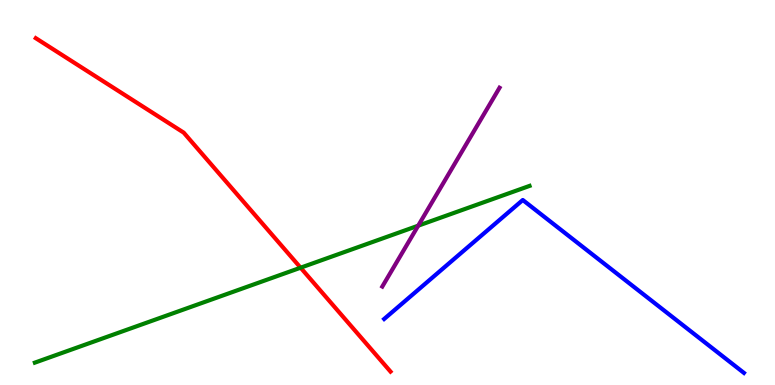[{'lines': ['blue', 'red'], 'intersections': []}, {'lines': ['green', 'red'], 'intersections': [{'x': 3.88, 'y': 3.05}]}, {'lines': ['purple', 'red'], 'intersections': []}, {'lines': ['blue', 'green'], 'intersections': []}, {'lines': ['blue', 'purple'], 'intersections': []}, {'lines': ['green', 'purple'], 'intersections': [{'x': 5.4, 'y': 4.14}]}]